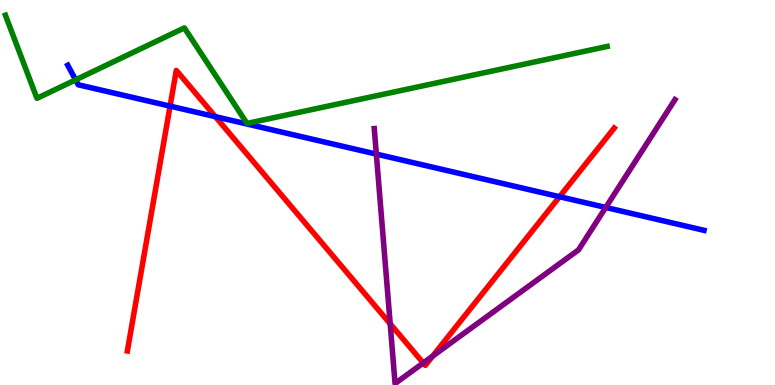[{'lines': ['blue', 'red'], 'intersections': [{'x': 2.19, 'y': 7.24}, {'x': 2.78, 'y': 6.97}, {'x': 7.22, 'y': 4.89}]}, {'lines': ['green', 'red'], 'intersections': []}, {'lines': ['purple', 'red'], 'intersections': [{'x': 5.03, 'y': 1.59}, {'x': 5.46, 'y': 0.572}, {'x': 5.58, 'y': 0.75}]}, {'lines': ['blue', 'green'], 'intersections': [{'x': 0.976, 'y': 7.93}]}, {'lines': ['blue', 'purple'], 'intersections': [{'x': 4.86, 'y': 6.0}, {'x': 7.82, 'y': 4.61}]}, {'lines': ['green', 'purple'], 'intersections': []}]